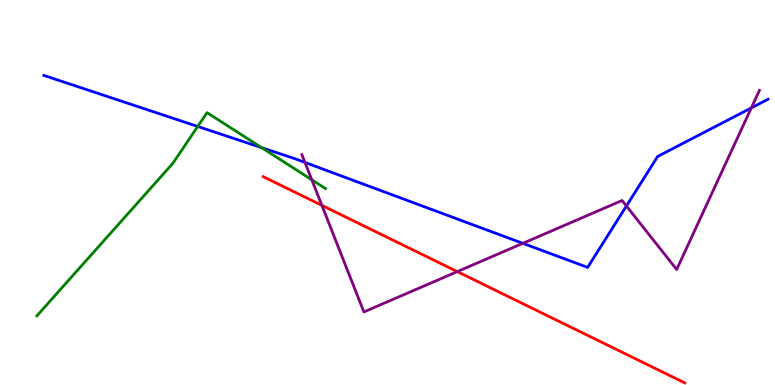[{'lines': ['blue', 'red'], 'intersections': []}, {'lines': ['green', 'red'], 'intersections': []}, {'lines': ['purple', 'red'], 'intersections': [{'x': 4.15, 'y': 4.67}, {'x': 5.9, 'y': 2.95}]}, {'lines': ['blue', 'green'], 'intersections': [{'x': 2.55, 'y': 6.72}, {'x': 3.38, 'y': 6.16}]}, {'lines': ['blue', 'purple'], 'intersections': [{'x': 3.93, 'y': 5.78}, {'x': 6.75, 'y': 3.68}, {'x': 8.08, 'y': 4.65}, {'x': 9.69, 'y': 7.2}]}, {'lines': ['green', 'purple'], 'intersections': [{'x': 4.02, 'y': 5.33}]}]